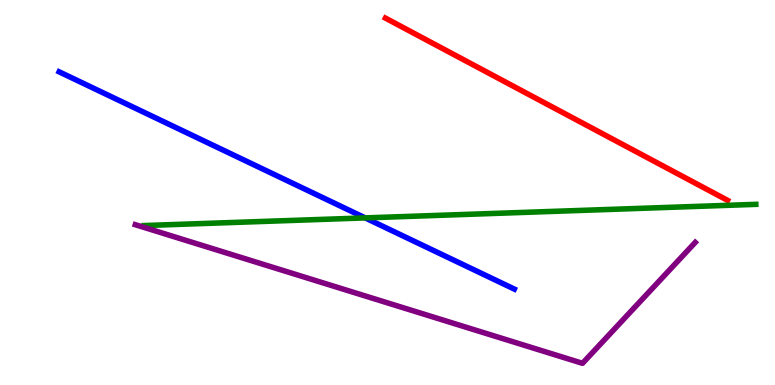[{'lines': ['blue', 'red'], 'intersections': []}, {'lines': ['green', 'red'], 'intersections': []}, {'lines': ['purple', 'red'], 'intersections': []}, {'lines': ['blue', 'green'], 'intersections': [{'x': 4.71, 'y': 4.34}]}, {'lines': ['blue', 'purple'], 'intersections': []}, {'lines': ['green', 'purple'], 'intersections': []}]